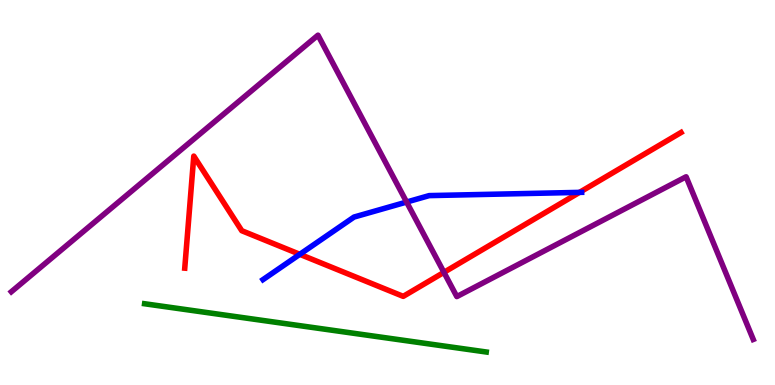[{'lines': ['blue', 'red'], 'intersections': [{'x': 3.87, 'y': 3.39}, {'x': 7.48, 'y': 5.0}]}, {'lines': ['green', 'red'], 'intersections': []}, {'lines': ['purple', 'red'], 'intersections': [{'x': 5.73, 'y': 2.93}]}, {'lines': ['blue', 'green'], 'intersections': []}, {'lines': ['blue', 'purple'], 'intersections': [{'x': 5.25, 'y': 4.75}]}, {'lines': ['green', 'purple'], 'intersections': []}]